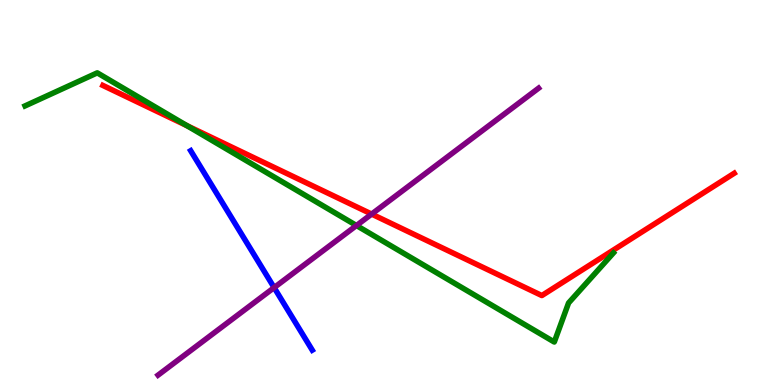[{'lines': ['blue', 'red'], 'intersections': []}, {'lines': ['green', 'red'], 'intersections': [{'x': 2.41, 'y': 6.73}]}, {'lines': ['purple', 'red'], 'intersections': [{'x': 4.8, 'y': 4.44}]}, {'lines': ['blue', 'green'], 'intersections': []}, {'lines': ['blue', 'purple'], 'intersections': [{'x': 3.54, 'y': 2.53}]}, {'lines': ['green', 'purple'], 'intersections': [{'x': 4.6, 'y': 4.14}]}]